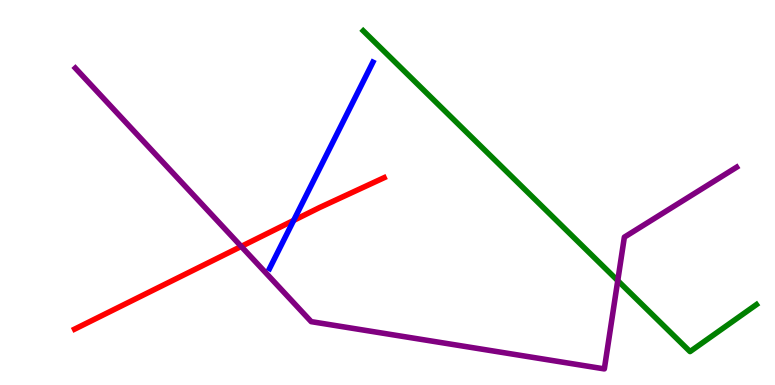[{'lines': ['blue', 'red'], 'intersections': [{'x': 3.79, 'y': 4.27}]}, {'lines': ['green', 'red'], 'intersections': []}, {'lines': ['purple', 'red'], 'intersections': [{'x': 3.11, 'y': 3.6}]}, {'lines': ['blue', 'green'], 'intersections': []}, {'lines': ['blue', 'purple'], 'intersections': []}, {'lines': ['green', 'purple'], 'intersections': [{'x': 7.97, 'y': 2.71}]}]